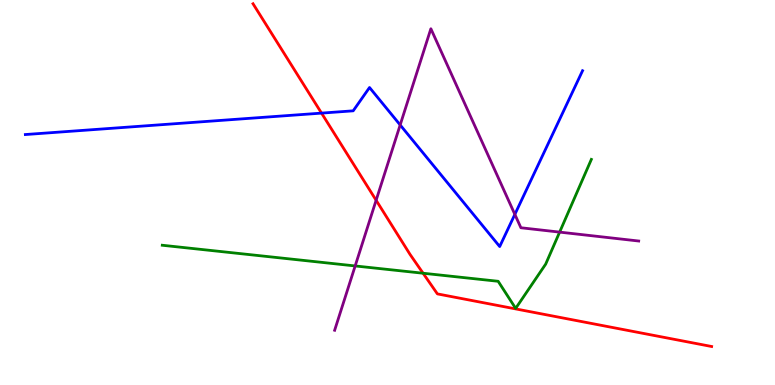[{'lines': ['blue', 'red'], 'intersections': [{'x': 4.15, 'y': 7.06}]}, {'lines': ['green', 'red'], 'intersections': [{'x': 5.46, 'y': 2.9}]}, {'lines': ['purple', 'red'], 'intersections': [{'x': 4.85, 'y': 4.8}]}, {'lines': ['blue', 'green'], 'intersections': []}, {'lines': ['blue', 'purple'], 'intersections': [{'x': 5.16, 'y': 6.75}, {'x': 6.64, 'y': 4.43}]}, {'lines': ['green', 'purple'], 'intersections': [{'x': 4.58, 'y': 3.09}, {'x': 7.22, 'y': 3.97}]}]